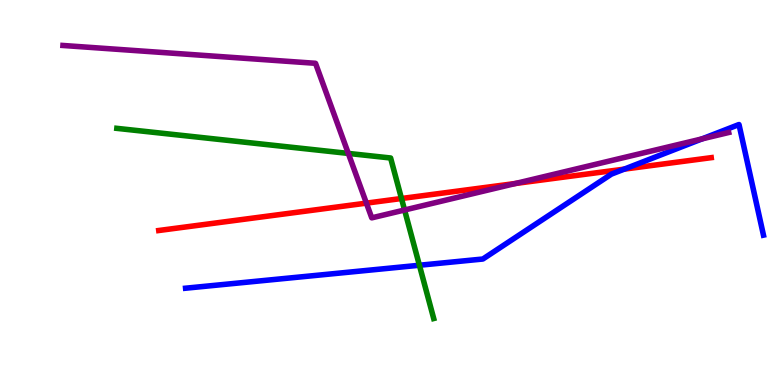[{'lines': ['blue', 'red'], 'intersections': [{'x': 8.05, 'y': 5.61}]}, {'lines': ['green', 'red'], 'intersections': [{'x': 5.18, 'y': 4.84}]}, {'lines': ['purple', 'red'], 'intersections': [{'x': 4.73, 'y': 4.72}, {'x': 6.65, 'y': 5.23}]}, {'lines': ['blue', 'green'], 'intersections': [{'x': 5.41, 'y': 3.11}]}, {'lines': ['blue', 'purple'], 'intersections': [{'x': 9.06, 'y': 6.39}]}, {'lines': ['green', 'purple'], 'intersections': [{'x': 4.49, 'y': 6.02}, {'x': 5.22, 'y': 4.55}]}]